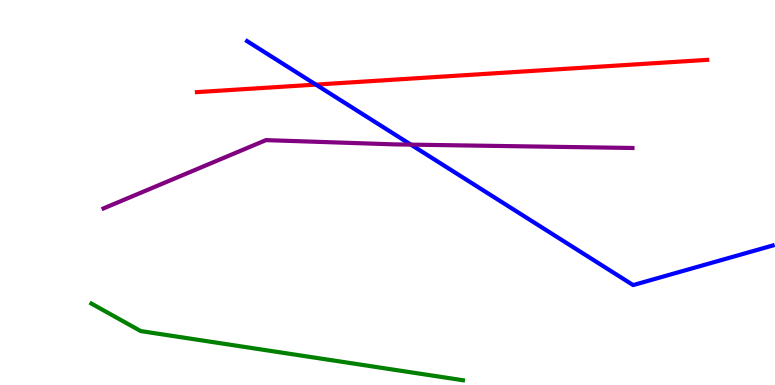[{'lines': ['blue', 'red'], 'intersections': [{'x': 4.08, 'y': 7.8}]}, {'lines': ['green', 'red'], 'intersections': []}, {'lines': ['purple', 'red'], 'intersections': []}, {'lines': ['blue', 'green'], 'intersections': []}, {'lines': ['blue', 'purple'], 'intersections': [{'x': 5.3, 'y': 6.24}]}, {'lines': ['green', 'purple'], 'intersections': []}]